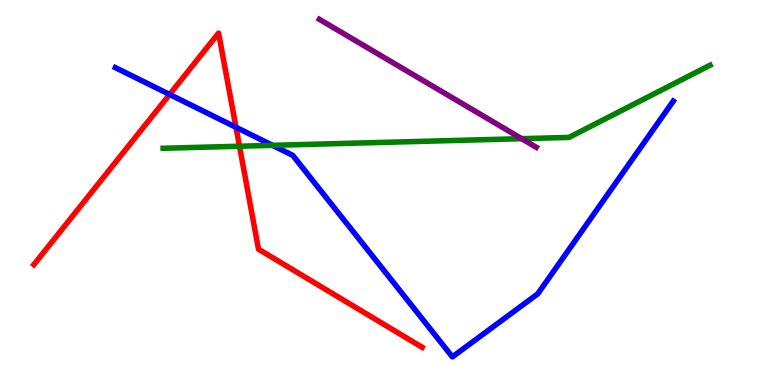[{'lines': ['blue', 'red'], 'intersections': [{'x': 2.19, 'y': 7.55}, {'x': 3.04, 'y': 6.69}]}, {'lines': ['green', 'red'], 'intersections': [{'x': 3.09, 'y': 6.2}]}, {'lines': ['purple', 'red'], 'intersections': []}, {'lines': ['blue', 'green'], 'intersections': [{'x': 3.52, 'y': 6.22}]}, {'lines': ['blue', 'purple'], 'intersections': []}, {'lines': ['green', 'purple'], 'intersections': [{'x': 6.73, 'y': 6.4}]}]